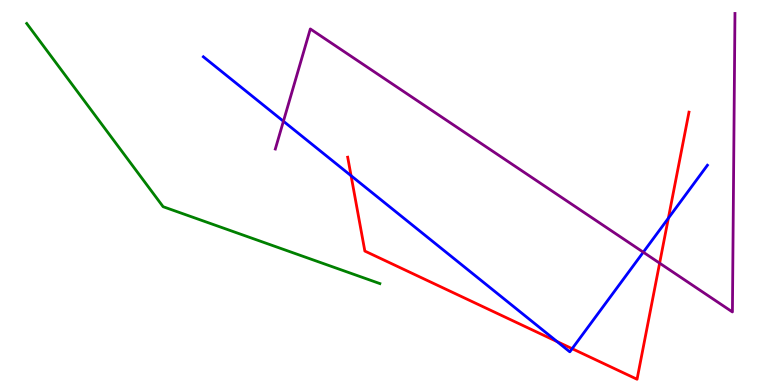[{'lines': ['blue', 'red'], 'intersections': [{'x': 4.53, 'y': 5.44}, {'x': 7.19, 'y': 1.13}, {'x': 7.38, 'y': 0.943}, {'x': 8.62, 'y': 4.33}]}, {'lines': ['green', 'red'], 'intersections': []}, {'lines': ['purple', 'red'], 'intersections': [{'x': 8.51, 'y': 3.16}]}, {'lines': ['blue', 'green'], 'intersections': []}, {'lines': ['blue', 'purple'], 'intersections': [{'x': 3.66, 'y': 6.85}, {'x': 8.3, 'y': 3.45}]}, {'lines': ['green', 'purple'], 'intersections': []}]